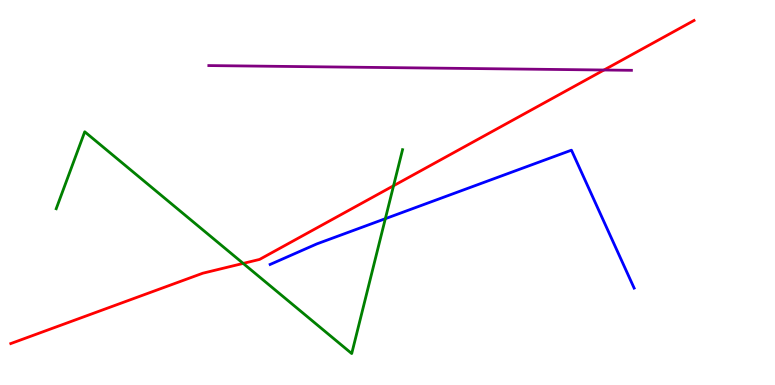[{'lines': ['blue', 'red'], 'intersections': []}, {'lines': ['green', 'red'], 'intersections': [{'x': 3.14, 'y': 3.16}, {'x': 5.08, 'y': 5.18}]}, {'lines': ['purple', 'red'], 'intersections': [{'x': 7.79, 'y': 8.18}]}, {'lines': ['blue', 'green'], 'intersections': [{'x': 4.97, 'y': 4.32}]}, {'lines': ['blue', 'purple'], 'intersections': []}, {'lines': ['green', 'purple'], 'intersections': []}]